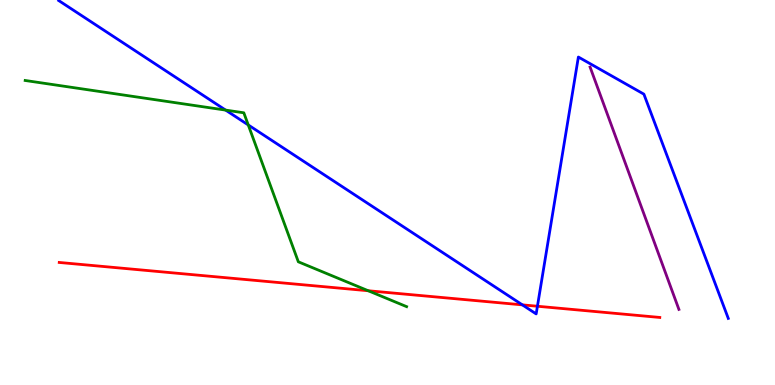[{'lines': ['blue', 'red'], 'intersections': [{'x': 6.74, 'y': 2.08}, {'x': 6.93, 'y': 2.05}]}, {'lines': ['green', 'red'], 'intersections': [{'x': 4.75, 'y': 2.45}]}, {'lines': ['purple', 'red'], 'intersections': []}, {'lines': ['blue', 'green'], 'intersections': [{'x': 2.91, 'y': 7.14}, {'x': 3.2, 'y': 6.75}]}, {'lines': ['blue', 'purple'], 'intersections': []}, {'lines': ['green', 'purple'], 'intersections': []}]